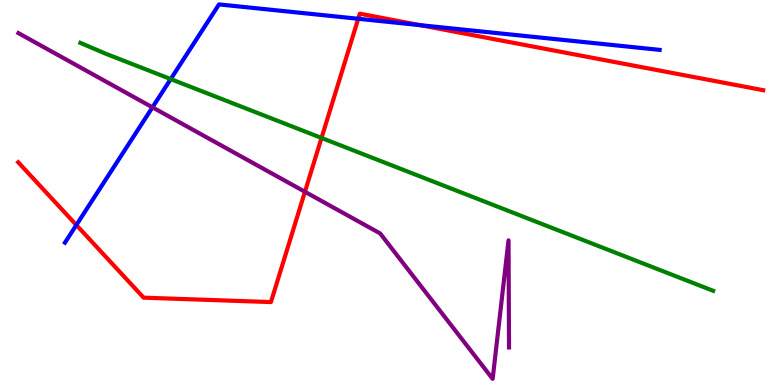[{'lines': ['blue', 'red'], 'intersections': [{'x': 0.985, 'y': 4.16}, {'x': 4.62, 'y': 9.51}, {'x': 5.42, 'y': 9.35}]}, {'lines': ['green', 'red'], 'intersections': [{'x': 4.15, 'y': 6.42}]}, {'lines': ['purple', 'red'], 'intersections': [{'x': 3.93, 'y': 5.02}]}, {'lines': ['blue', 'green'], 'intersections': [{'x': 2.2, 'y': 7.95}]}, {'lines': ['blue', 'purple'], 'intersections': [{'x': 1.97, 'y': 7.21}]}, {'lines': ['green', 'purple'], 'intersections': []}]